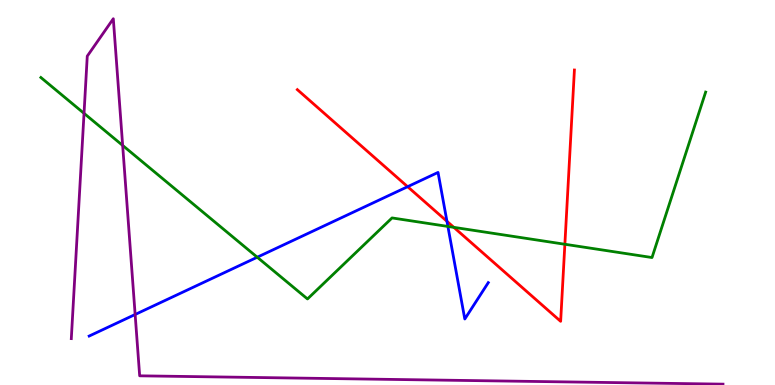[{'lines': ['blue', 'red'], 'intersections': [{'x': 5.26, 'y': 5.15}, {'x': 5.77, 'y': 4.25}]}, {'lines': ['green', 'red'], 'intersections': [{'x': 5.86, 'y': 4.09}, {'x': 7.29, 'y': 3.66}]}, {'lines': ['purple', 'red'], 'intersections': []}, {'lines': ['blue', 'green'], 'intersections': [{'x': 3.32, 'y': 3.32}, {'x': 5.78, 'y': 4.12}]}, {'lines': ['blue', 'purple'], 'intersections': [{'x': 1.74, 'y': 1.83}]}, {'lines': ['green', 'purple'], 'intersections': [{'x': 1.08, 'y': 7.06}, {'x': 1.58, 'y': 6.22}]}]